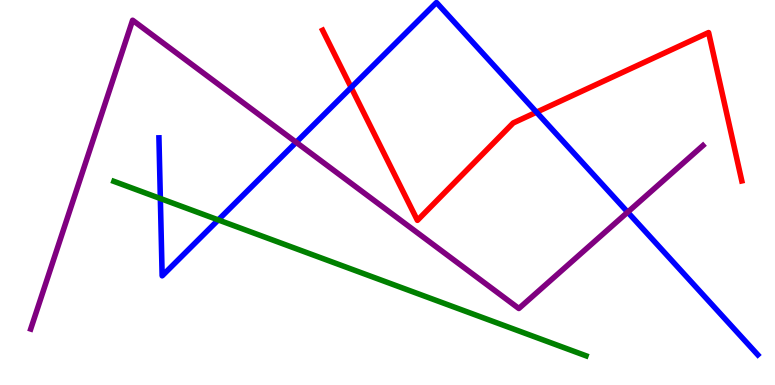[{'lines': ['blue', 'red'], 'intersections': [{'x': 4.53, 'y': 7.73}, {'x': 6.92, 'y': 7.09}]}, {'lines': ['green', 'red'], 'intersections': []}, {'lines': ['purple', 'red'], 'intersections': []}, {'lines': ['blue', 'green'], 'intersections': [{'x': 2.07, 'y': 4.84}, {'x': 2.82, 'y': 4.29}]}, {'lines': ['blue', 'purple'], 'intersections': [{'x': 3.82, 'y': 6.3}, {'x': 8.1, 'y': 4.49}]}, {'lines': ['green', 'purple'], 'intersections': []}]